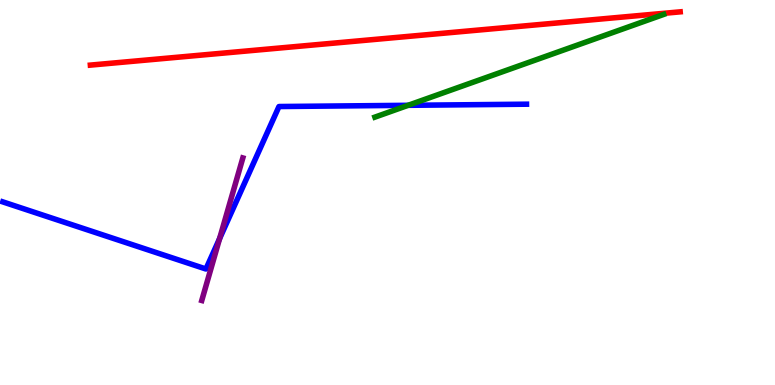[{'lines': ['blue', 'red'], 'intersections': []}, {'lines': ['green', 'red'], 'intersections': []}, {'lines': ['purple', 'red'], 'intersections': []}, {'lines': ['blue', 'green'], 'intersections': [{'x': 5.27, 'y': 7.26}]}, {'lines': ['blue', 'purple'], 'intersections': [{'x': 2.83, 'y': 3.8}]}, {'lines': ['green', 'purple'], 'intersections': []}]